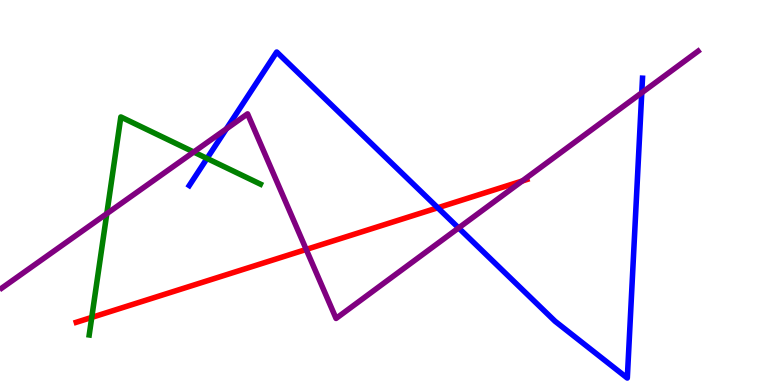[{'lines': ['blue', 'red'], 'intersections': [{'x': 5.65, 'y': 4.6}]}, {'lines': ['green', 'red'], 'intersections': [{'x': 1.18, 'y': 1.76}]}, {'lines': ['purple', 'red'], 'intersections': [{'x': 3.95, 'y': 3.52}, {'x': 6.74, 'y': 5.3}]}, {'lines': ['blue', 'green'], 'intersections': [{'x': 2.67, 'y': 5.88}]}, {'lines': ['blue', 'purple'], 'intersections': [{'x': 2.92, 'y': 6.65}, {'x': 5.92, 'y': 4.08}, {'x': 8.28, 'y': 7.59}]}, {'lines': ['green', 'purple'], 'intersections': [{'x': 1.38, 'y': 4.45}, {'x': 2.5, 'y': 6.05}]}]